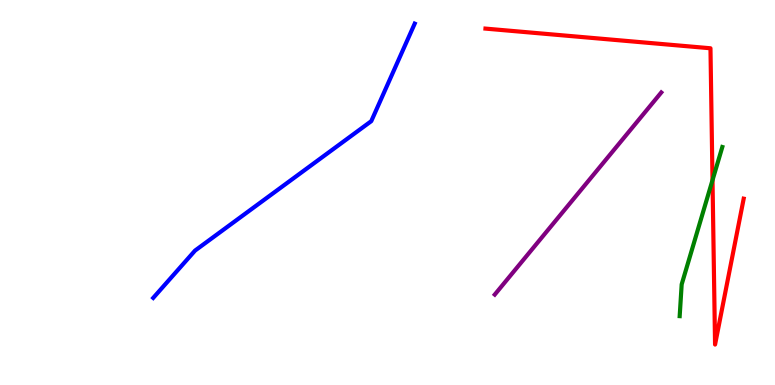[{'lines': ['blue', 'red'], 'intersections': []}, {'lines': ['green', 'red'], 'intersections': [{'x': 9.19, 'y': 5.32}]}, {'lines': ['purple', 'red'], 'intersections': []}, {'lines': ['blue', 'green'], 'intersections': []}, {'lines': ['blue', 'purple'], 'intersections': []}, {'lines': ['green', 'purple'], 'intersections': []}]